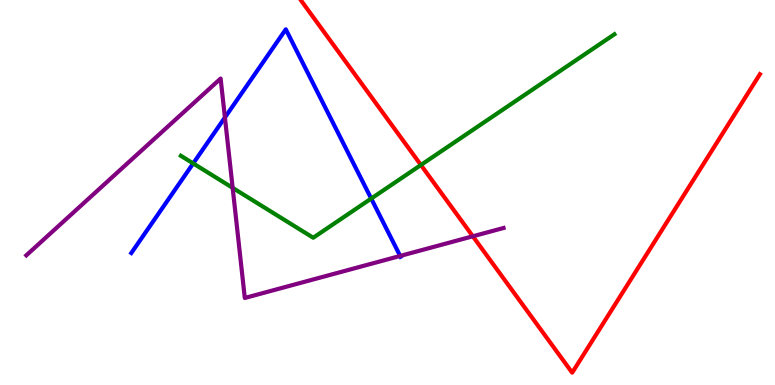[{'lines': ['blue', 'red'], 'intersections': []}, {'lines': ['green', 'red'], 'intersections': [{'x': 5.43, 'y': 5.71}]}, {'lines': ['purple', 'red'], 'intersections': [{'x': 6.1, 'y': 3.86}]}, {'lines': ['blue', 'green'], 'intersections': [{'x': 2.49, 'y': 5.76}, {'x': 4.79, 'y': 4.84}]}, {'lines': ['blue', 'purple'], 'intersections': [{'x': 2.9, 'y': 6.95}, {'x': 5.16, 'y': 3.35}]}, {'lines': ['green', 'purple'], 'intersections': [{'x': 3.0, 'y': 5.12}]}]